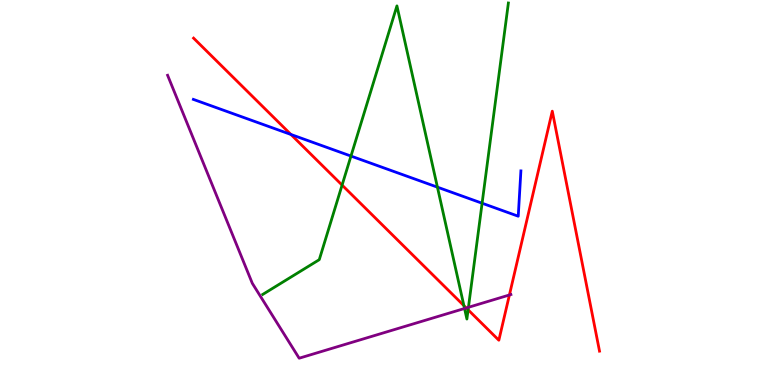[{'lines': ['blue', 'red'], 'intersections': [{'x': 3.75, 'y': 6.51}]}, {'lines': ['green', 'red'], 'intersections': [{'x': 4.41, 'y': 5.19}, {'x': 5.99, 'y': 2.06}, {'x': 6.04, 'y': 1.95}]}, {'lines': ['purple', 'red'], 'intersections': [{'x': 6.02, 'y': 2.0}, {'x': 6.57, 'y': 2.34}]}, {'lines': ['blue', 'green'], 'intersections': [{'x': 4.53, 'y': 5.95}, {'x': 5.64, 'y': 5.14}, {'x': 6.22, 'y': 4.72}]}, {'lines': ['blue', 'purple'], 'intersections': []}, {'lines': ['green', 'purple'], 'intersections': [{'x': 5.99, 'y': 1.99}, {'x': 6.04, 'y': 2.02}]}]